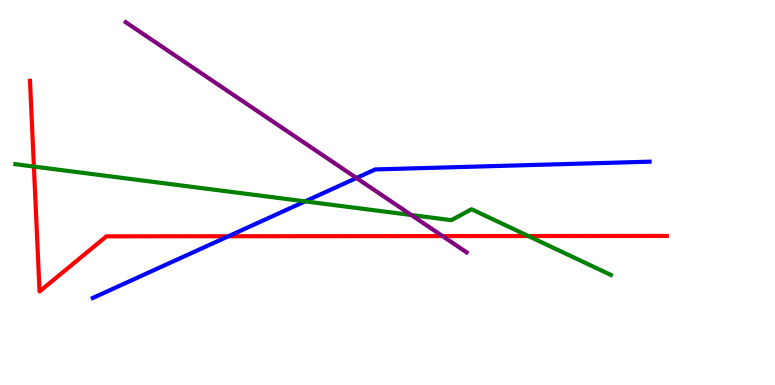[{'lines': ['blue', 'red'], 'intersections': [{'x': 2.95, 'y': 3.86}]}, {'lines': ['green', 'red'], 'intersections': [{'x': 0.437, 'y': 5.67}, {'x': 6.82, 'y': 3.87}]}, {'lines': ['purple', 'red'], 'intersections': [{'x': 5.71, 'y': 3.87}]}, {'lines': ['blue', 'green'], 'intersections': [{'x': 3.94, 'y': 4.77}]}, {'lines': ['blue', 'purple'], 'intersections': [{'x': 4.6, 'y': 5.38}]}, {'lines': ['green', 'purple'], 'intersections': [{'x': 5.31, 'y': 4.42}]}]